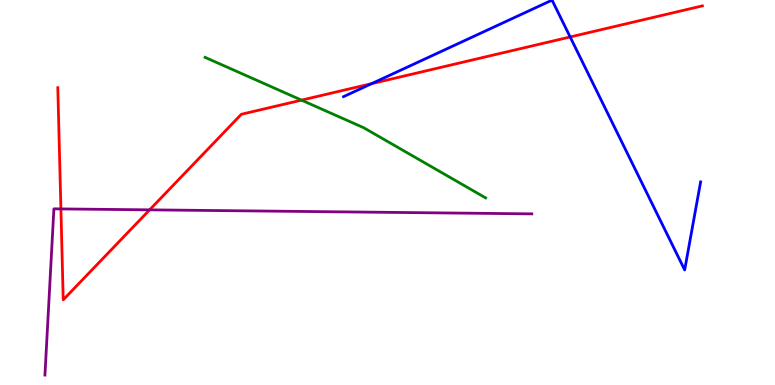[{'lines': ['blue', 'red'], 'intersections': [{'x': 4.8, 'y': 7.83}, {'x': 7.36, 'y': 9.04}]}, {'lines': ['green', 'red'], 'intersections': [{'x': 3.89, 'y': 7.4}]}, {'lines': ['purple', 'red'], 'intersections': [{'x': 0.786, 'y': 4.57}, {'x': 1.93, 'y': 4.55}]}, {'lines': ['blue', 'green'], 'intersections': []}, {'lines': ['blue', 'purple'], 'intersections': []}, {'lines': ['green', 'purple'], 'intersections': []}]